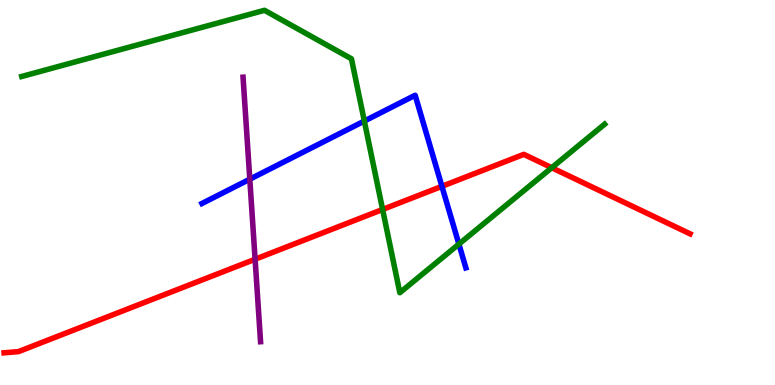[{'lines': ['blue', 'red'], 'intersections': [{'x': 5.7, 'y': 5.16}]}, {'lines': ['green', 'red'], 'intersections': [{'x': 4.94, 'y': 4.56}, {'x': 7.12, 'y': 5.64}]}, {'lines': ['purple', 'red'], 'intersections': [{'x': 3.29, 'y': 3.27}]}, {'lines': ['blue', 'green'], 'intersections': [{'x': 4.7, 'y': 6.86}, {'x': 5.92, 'y': 3.66}]}, {'lines': ['blue', 'purple'], 'intersections': [{'x': 3.22, 'y': 5.35}]}, {'lines': ['green', 'purple'], 'intersections': []}]